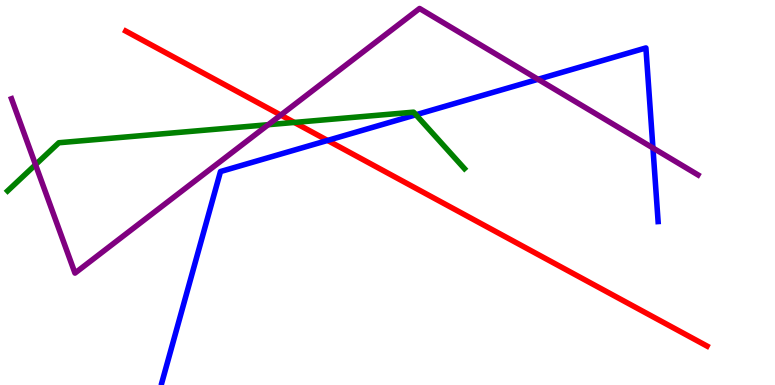[{'lines': ['blue', 'red'], 'intersections': [{'x': 4.23, 'y': 6.35}]}, {'lines': ['green', 'red'], 'intersections': [{'x': 3.8, 'y': 6.82}]}, {'lines': ['purple', 'red'], 'intersections': [{'x': 3.62, 'y': 7.01}]}, {'lines': ['blue', 'green'], 'intersections': [{'x': 5.37, 'y': 7.02}]}, {'lines': ['blue', 'purple'], 'intersections': [{'x': 6.94, 'y': 7.94}, {'x': 8.42, 'y': 6.16}]}, {'lines': ['green', 'purple'], 'intersections': [{'x': 0.458, 'y': 5.72}, {'x': 3.46, 'y': 6.76}]}]